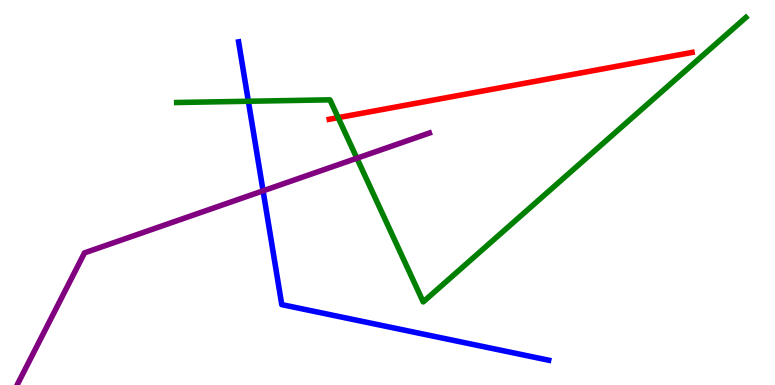[{'lines': ['blue', 'red'], 'intersections': []}, {'lines': ['green', 'red'], 'intersections': [{'x': 4.36, 'y': 6.94}]}, {'lines': ['purple', 'red'], 'intersections': []}, {'lines': ['blue', 'green'], 'intersections': [{'x': 3.2, 'y': 7.37}]}, {'lines': ['blue', 'purple'], 'intersections': [{'x': 3.39, 'y': 5.04}]}, {'lines': ['green', 'purple'], 'intersections': [{'x': 4.61, 'y': 5.89}]}]